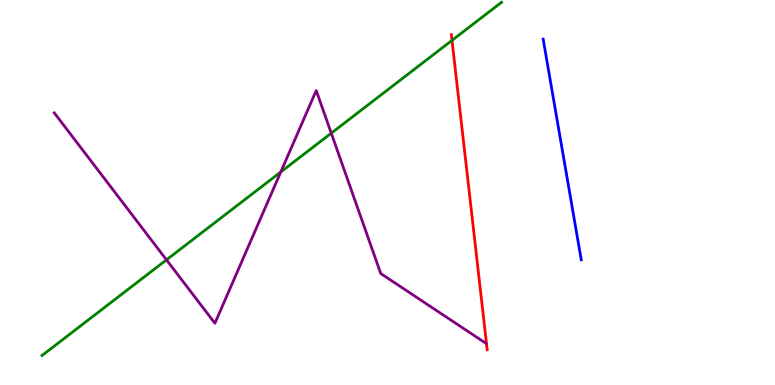[{'lines': ['blue', 'red'], 'intersections': []}, {'lines': ['green', 'red'], 'intersections': [{'x': 5.83, 'y': 8.95}]}, {'lines': ['purple', 'red'], 'intersections': []}, {'lines': ['blue', 'green'], 'intersections': []}, {'lines': ['blue', 'purple'], 'intersections': []}, {'lines': ['green', 'purple'], 'intersections': [{'x': 2.15, 'y': 3.25}, {'x': 3.62, 'y': 5.53}, {'x': 4.27, 'y': 6.54}]}]